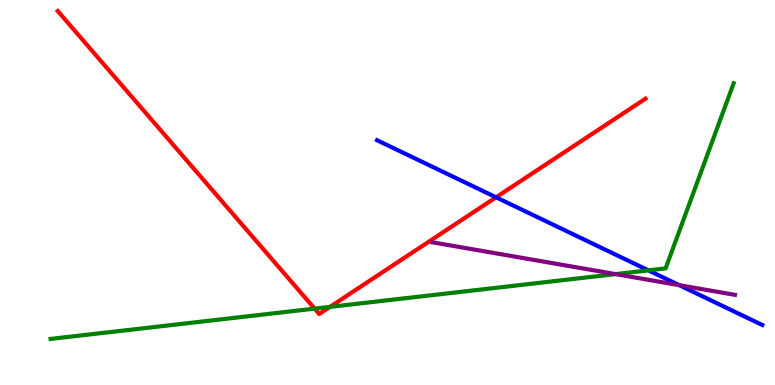[{'lines': ['blue', 'red'], 'intersections': [{'x': 6.4, 'y': 4.88}]}, {'lines': ['green', 'red'], 'intersections': [{'x': 4.06, 'y': 1.98}, {'x': 4.26, 'y': 2.03}]}, {'lines': ['purple', 'red'], 'intersections': []}, {'lines': ['blue', 'green'], 'intersections': [{'x': 8.37, 'y': 2.98}]}, {'lines': ['blue', 'purple'], 'intersections': [{'x': 8.77, 'y': 2.59}]}, {'lines': ['green', 'purple'], 'intersections': [{'x': 7.94, 'y': 2.88}]}]